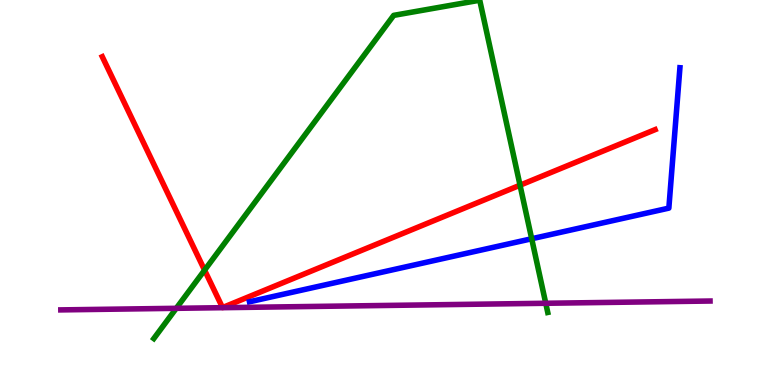[{'lines': ['blue', 'red'], 'intersections': []}, {'lines': ['green', 'red'], 'intersections': [{'x': 2.64, 'y': 2.98}, {'x': 6.71, 'y': 5.19}]}, {'lines': ['purple', 'red'], 'intersections': []}, {'lines': ['blue', 'green'], 'intersections': [{'x': 6.86, 'y': 3.8}]}, {'lines': ['blue', 'purple'], 'intersections': []}, {'lines': ['green', 'purple'], 'intersections': [{'x': 2.27, 'y': 1.99}, {'x': 7.04, 'y': 2.12}]}]